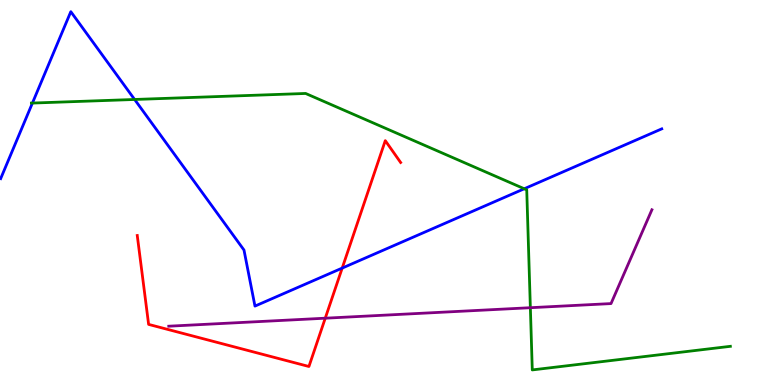[{'lines': ['blue', 'red'], 'intersections': [{'x': 4.42, 'y': 3.04}]}, {'lines': ['green', 'red'], 'intersections': []}, {'lines': ['purple', 'red'], 'intersections': [{'x': 4.2, 'y': 1.74}]}, {'lines': ['blue', 'green'], 'intersections': [{'x': 0.418, 'y': 7.32}, {'x': 1.74, 'y': 7.42}, {'x': 6.76, 'y': 5.1}]}, {'lines': ['blue', 'purple'], 'intersections': []}, {'lines': ['green', 'purple'], 'intersections': [{'x': 6.84, 'y': 2.01}]}]